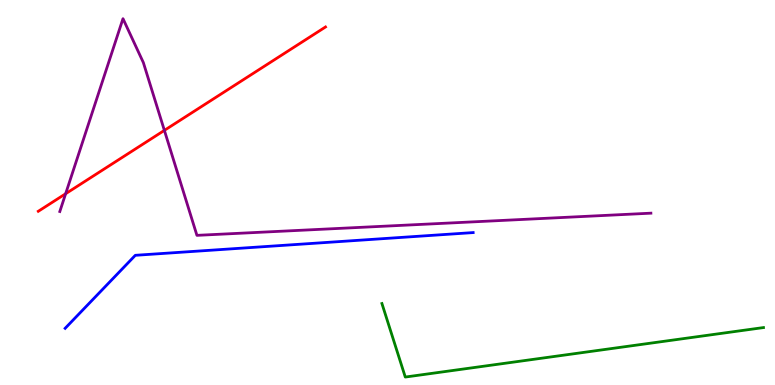[{'lines': ['blue', 'red'], 'intersections': []}, {'lines': ['green', 'red'], 'intersections': []}, {'lines': ['purple', 'red'], 'intersections': [{'x': 0.847, 'y': 4.97}, {'x': 2.12, 'y': 6.61}]}, {'lines': ['blue', 'green'], 'intersections': []}, {'lines': ['blue', 'purple'], 'intersections': []}, {'lines': ['green', 'purple'], 'intersections': []}]